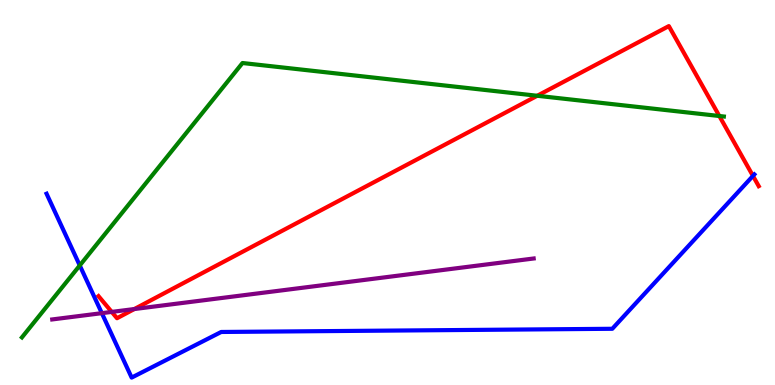[{'lines': ['blue', 'red'], 'intersections': [{'x': 9.72, 'y': 5.43}]}, {'lines': ['green', 'red'], 'intersections': [{'x': 6.93, 'y': 7.51}, {'x': 9.28, 'y': 6.99}]}, {'lines': ['purple', 'red'], 'intersections': [{'x': 1.44, 'y': 1.9}, {'x': 1.73, 'y': 1.97}]}, {'lines': ['blue', 'green'], 'intersections': [{'x': 1.03, 'y': 3.11}]}, {'lines': ['blue', 'purple'], 'intersections': [{'x': 1.31, 'y': 1.87}]}, {'lines': ['green', 'purple'], 'intersections': []}]